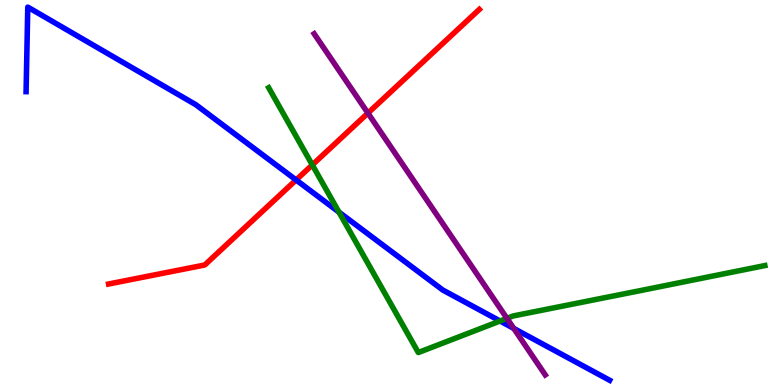[{'lines': ['blue', 'red'], 'intersections': [{'x': 3.82, 'y': 5.33}]}, {'lines': ['green', 'red'], 'intersections': [{'x': 4.03, 'y': 5.72}]}, {'lines': ['purple', 'red'], 'intersections': [{'x': 4.75, 'y': 7.06}]}, {'lines': ['blue', 'green'], 'intersections': [{'x': 4.37, 'y': 4.49}, {'x': 6.45, 'y': 1.66}]}, {'lines': ['blue', 'purple'], 'intersections': [{'x': 6.63, 'y': 1.47}]}, {'lines': ['green', 'purple'], 'intersections': [{'x': 6.54, 'y': 1.73}]}]